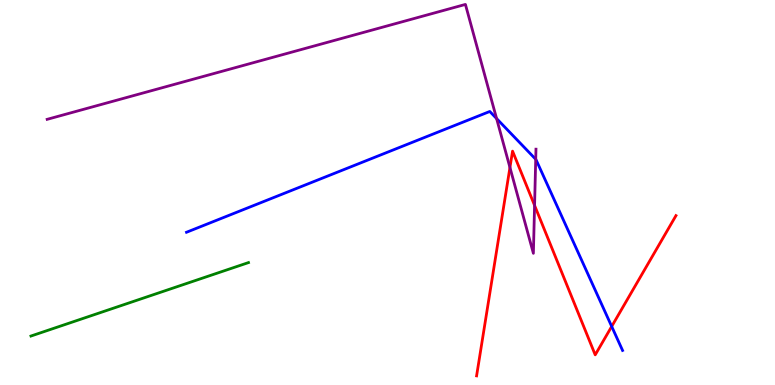[{'lines': ['blue', 'red'], 'intersections': [{'x': 7.89, 'y': 1.52}]}, {'lines': ['green', 'red'], 'intersections': []}, {'lines': ['purple', 'red'], 'intersections': [{'x': 6.58, 'y': 5.65}, {'x': 6.9, 'y': 4.67}]}, {'lines': ['blue', 'green'], 'intersections': []}, {'lines': ['blue', 'purple'], 'intersections': [{'x': 6.41, 'y': 6.92}, {'x': 6.91, 'y': 5.86}]}, {'lines': ['green', 'purple'], 'intersections': []}]